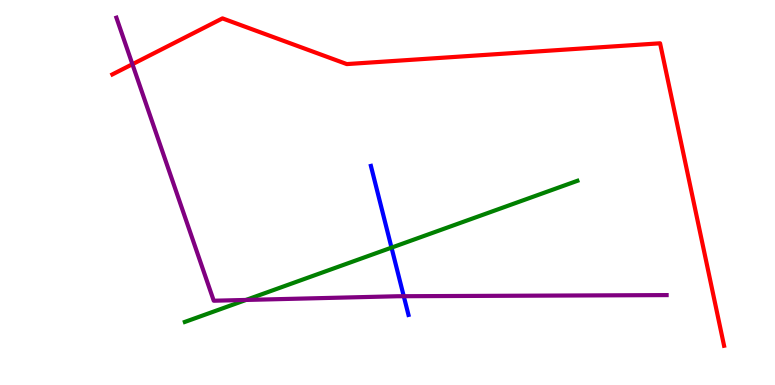[{'lines': ['blue', 'red'], 'intersections': []}, {'lines': ['green', 'red'], 'intersections': []}, {'lines': ['purple', 'red'], 'intersections': [{'x': 1.71, 'y': 8.33}]}, {'lines': ['blue', 'green'], 'intersections': [{'x': 5.05, 'y': 3.57}]}, {'lines': ['blue', 'purple'], 'intersections': [{'x': 5.21, 'y': 2.31}]}, {'lines': ['green', 'purple'], 'intersections': [{'x': 3.17, 'y': 2.21}]}]